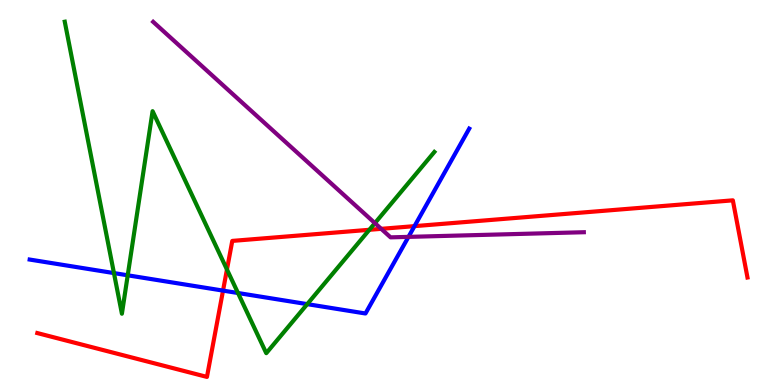[{'lines': ['blue', 'red'], 'intersections': [{'x': 2.88, 'y': 2.45}, {'x': 5.35, 'y': 4.13}]}, {'lines': ['green', 'red'], 'intersections': [{'x': 2.93, 'y': 3.0}, {'x': 4.77, 'y': 4.03}]}, {'lines': ['purple', 'red'], 'intersections': [{'x': 4.92, 'y': 4.06}]}, {'lines': ['blue', 'green'], 'intersections': [{'x': 1.47, 'y': 2.91}, {'x': 1.65, 'y': 2.85}, {'x': 3.07, 'y': 2.39}, {'x': 3.96, 'y': 2.1}]}, {'lines': ['blue', 'purple'], 'intersections': [{'x': 5.27, 'y': 3.85}]}, {'lines': ['green', 'purple'], 'intersections': [{'x': 4.84, 'y': 4.2}]}]